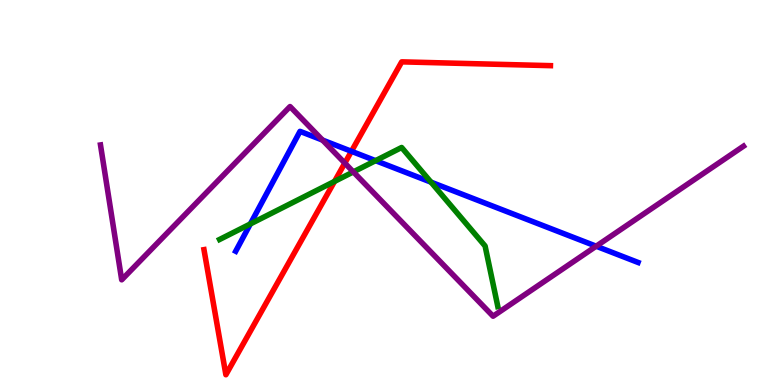[{'lines': ['blue', 'red'], 'intersections': [{'x': 4.53, 'y': 6.07}]}, {'lines': ['green', 'red'], 'intersections': [{'x': 4.32, 'y': 5.29}]}, {'lines': ['purple', 'red'], 'intersections': [{'x': 4.45, 'y': 5.76}]}, {'lines': ['blue', 'green'], 'intersections': [{'x': 3.23, 'y': 4.18}, {'x': 4.85, 'y': 5.83}, {'x': 5.56, 'y': 5.27}]}, {'lines': ['blue', 'purple'], 'intersections': [{'x': 4.16, 'y': 6.36}, {'x': 7.69, 'y': 3.61}]}, {'lines': ['green', 'purple'], 'intersections': [{'x': 4.56, 'y': 5.54}]}]